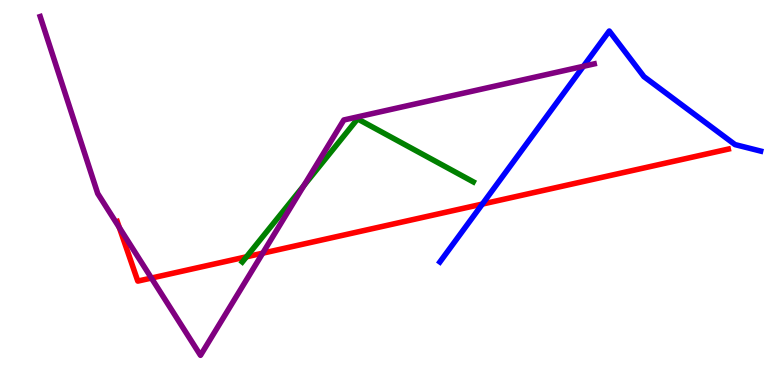[{'lines': ['blue', 'red'], 'intersections': [{'x': 6.22, 'y': 4.7}]}, {'lines': ['green', 'red'], 'intersections': [{'x': 3.18, 'y': 3.33}]}, {'lines': ['purple', 'red'], 'intersections': [{'x': 1.54, 'y': 4.09}, {'x': 1.95, 'y': 2.78}, {'x': 3.39, 'y': 3.42}]}, {'lines': ['blue', 'green'], 'intersections': []}, {'lines': ['blue', 'purple'], 'intersections': [{'x': 7.53, 'y': 8.28}]}, {'lines': ['green', 'purple'], 'intersections': [{'x': 3.92, 'y': 5.18}]}]